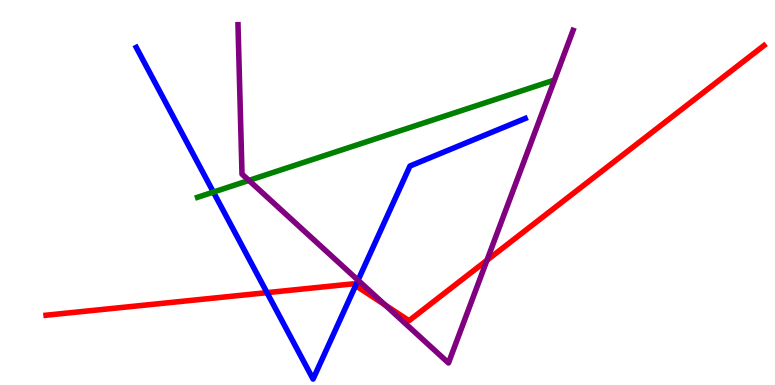[{'lines': ['blue', 'red'], 'intersections': [{'x': 3.45, 'y': 2.4}, {'x': 4.59, 'y': 2.58}]}, {'lines': ['green', 'red'], 'intersections': []}, {'lines': ['purple', 'red'], 'intersections': [{'x': 4.97, 'y': 2.08}, {'x': 6.28, 'y': 3.24}]}, {'lines': ['blue', 'green'], 'intersections': [{'x': 2.75, 'y': 5.01}]}, {'lines': ['blue', 'purple'], 'intersections': [{'x': 4.62, 'y': 2.72}]}, {'lines': ['green', 'purple'], 'intersections': [{'x': 3.21, 'y': 5.31}]}]